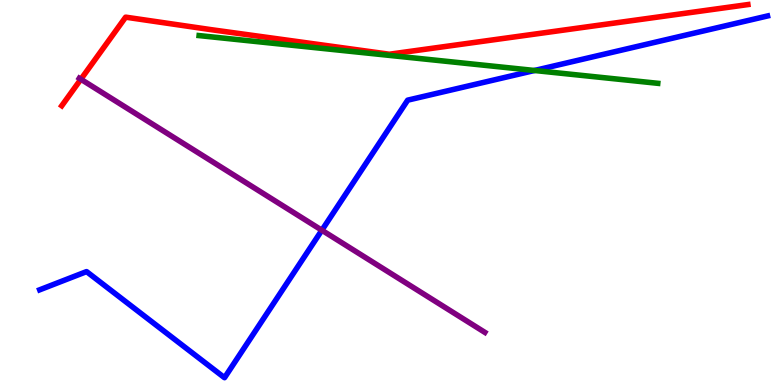[{'lines': ['blue', 'red'], 'intersections': []}, {'lines': ['green', 'red'], 'intersections': []}, {'lines': ['purple', 'red'], 'intersections': [{'x': 1.04, 'y': 7.94}]}, {'lines': ['blue', 'green'], 'intersections': [{'x': 6.9, 'y': 8.17}]}, {'lines': ['blue', 'purple'], 'intersections': [{'x': 4.15, 'y': 4.02}]}, {'lines': ['green', 'purple'], 'intersections': []}]